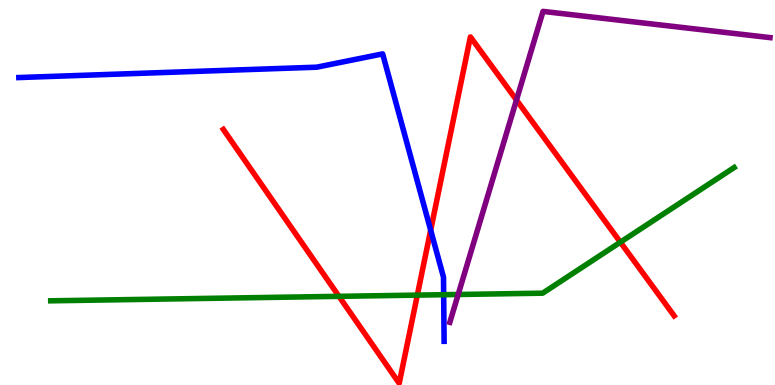[{'lines': ['blue', 'red'], 'intersections': [{'x': 5.56, 'y': 4.02}]}, {'lines': ['green', 'red'], 'intersections': [{'x': 4.37, 'y': 2.3}, {'x': 5.38, 'y': 2.33}, {'x': 8.0, 'y': 3.71}]}, {'lines': ['purple', 'red'], 'intersections': [{'x': 6.66, 'y': 7.4}]}, {'lines': ['blue', 'green'], 'intersections': [{'x': 5.72, 'y': 2.35}]}, {'lines': ['blue', 'purple'], 'intersections': []}, {'lines': ['green', 'purple'], 'intersections': [{'x': 5.91, 'y': 2.35}]}]